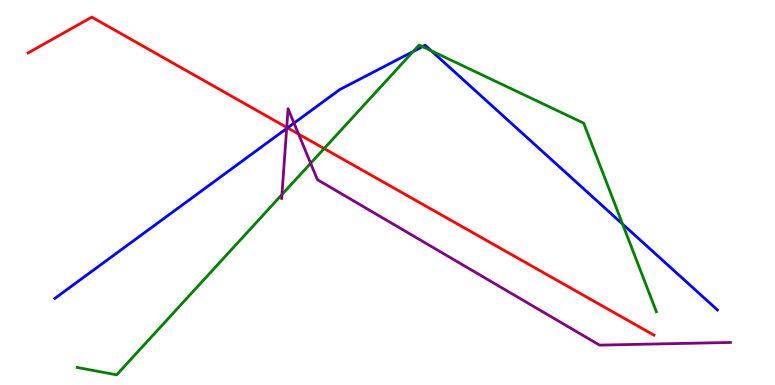[{'lines': ['blue', 'red'], 'intersections': [{'x': 3.71, 'y': 6.68}]}, {'lines': ['green', 'red'], 'intersections': [{'x': 4.18, 'y': 6.14}]}, {'lines': ['purple', 'red'], 'intersections': [{'x': 3.7, 'y': 6.69}, {'x': 3.85, 'y': 6.52}]}, {'lines': ['blue', 'green'], 'intersections': [{'x': 5.33, 'y': 8.66}, {'x': 5.45, 'y': 8.79}, {'x': 5.56, 'y': 8.68}, {'x': 8.03, 'y': 4.18}]}, {'lines': ['blue', 'purple'], 'intersections': [{'x': 3.7, 'y': 6.66}, {'x': 3.79, 'y': 6.8}]}, {'lines': ['green', 'purple'], 'intersections': [{'x': 3.64, 'y': 4.95}, {'x': 4.01, 'y': 5.76}]}]